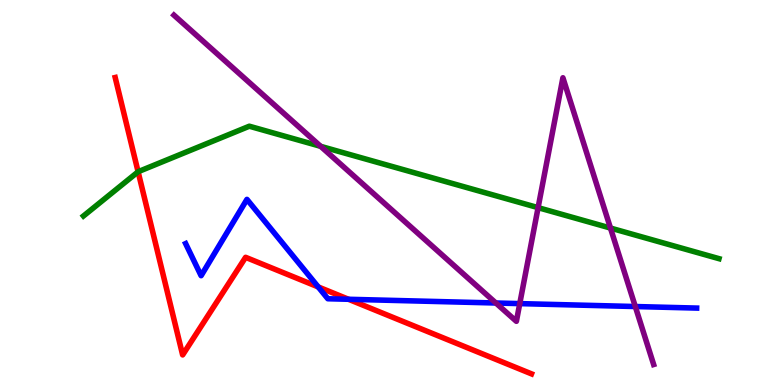[{'lines': ['blue', 'red'], 'intersections': [{'x': 4.11, 'y': 2.55}, {'x': 4.5, 'y': 2.23}]}, {'lines': ['green', 'red'], 'intersections': [{'x': 1.78, 'y': 5.54}]}, {'lines': ['purple', 'red'], 'intersections': []}, {'lines': ['blue', 'green'], 'intersections': []}, {'lines': ['blue', 'purple'], 'intersections': [{'x': 6.4, 'y': 2.13}, {'x': 6.71, 'y': 2.11}, {'x': 8.2, 'y': 2.04}]}, {'lines': ['green', 'purple'], 'intersections': [{'x': 4.14, 'y': 6.2}, {'x': 6.94, 'y': 4.61}, {'x': 7.88, 'y': 4.08}]}]